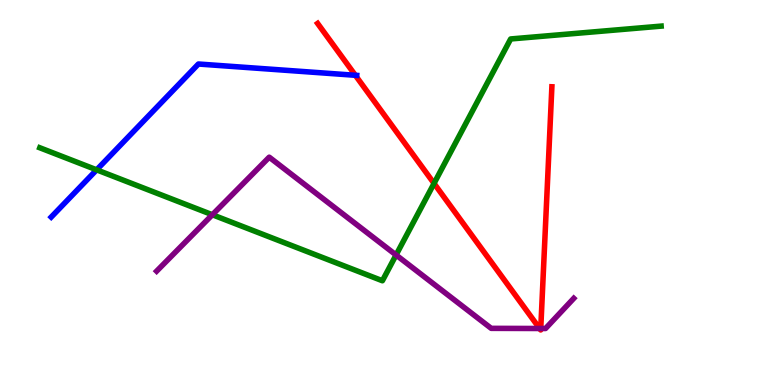[{'lines': ['blue', 'red'], 'intersections': [{'x': 4.59, 'y': 8.04}]}, {'lines': ['green', 'red'], 'intersections': [{'x': 5.6, 'y': 5.24}]}, {'lines': ['purple', 'red'], 'intersections': [{'x': 6.96, 'y': 1.47}, {'x': 6.98, 'y': 1.47}]}, {'lines': ['blue', 'green'], 'intersections': [{'x': 1.25, 'y': 5.59}]}, {'lines': ['blue', 'purple'], 'intersections': []}, {'lines': ['green', 'purple'], 'intersections': [{'x': 2.74, 'y': 4.42}, {'x': 5.11, 'y': 3.38}]}]